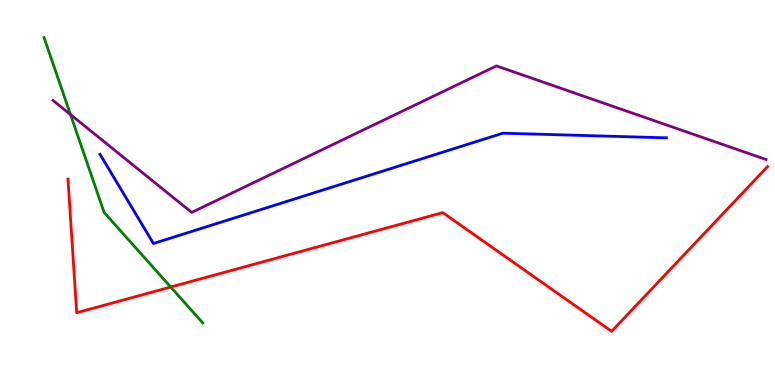[{'lines': ['blue', 'red'], 'intersections': []}, {'lines': ['green', 'red'], 'intersections': [{'x': 2.2, 'y': 2.54}]}, {'lines': ['purple', 'red'], 'intersections': []}, {'lines': ['blue', 'green'], 'intersections': []}, {'lines': ['blue', 'purple'], 'intersections': []}, {'lines': ['green', 'purple'], 'intersections': [{'x': 0.91, 'y': 7.02}]}]